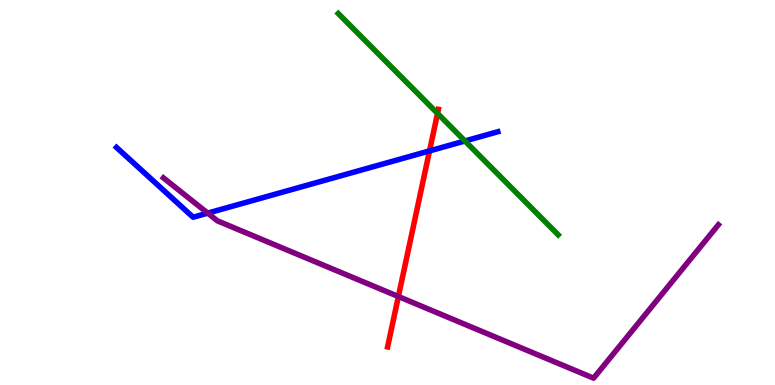[{'lines': ['blue', 'red'], 'intersections': [{'x': 5.54, 'y': 6.08}]}, {'lines': ['green', 'red'], 'intersections': [{'x': 5.65, 'y': 7.05}]}, {'lines': ['purple', 'red'], 'intersections': [{'x': 5.14, 'y': 2.3}]}, {'lines': ['blue', 'green'], 'intersections': [{'x': 6.0, 'y': 6.34}]}, {'lines': ['blue', 'purple'], 'intersections': [{'x': 2.68, 'y': 4.46}]}, {'lines': ['green', 'purple'], 'intersections': []}]